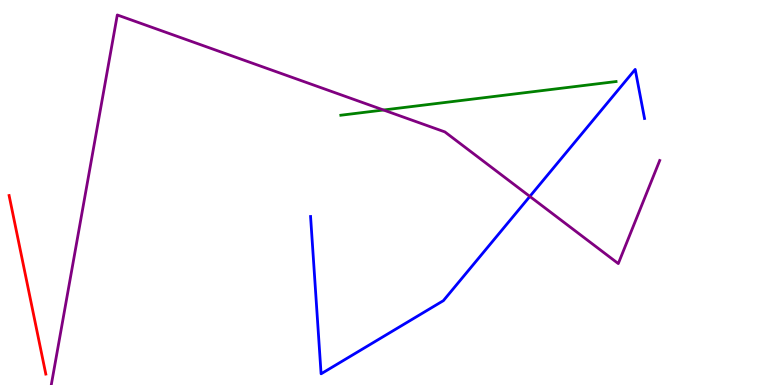[{'lines': ['blue', 'red'], 'intersections': []}, {'lines': ['green', 'red'], 'intersections': []}, {'lines': ['purple', 'red'], 'intersections': []}, {'lines': ['blue', 'green'], 'intersections': []}, {'lines': ['blue', 'purple'], 'intersections': [{'x': 6.84, 'y': 4.9}]}, {'lines': ['green', 'purple'], 'intersections': [{'x': 4.95, 'y': 7.14}]}]